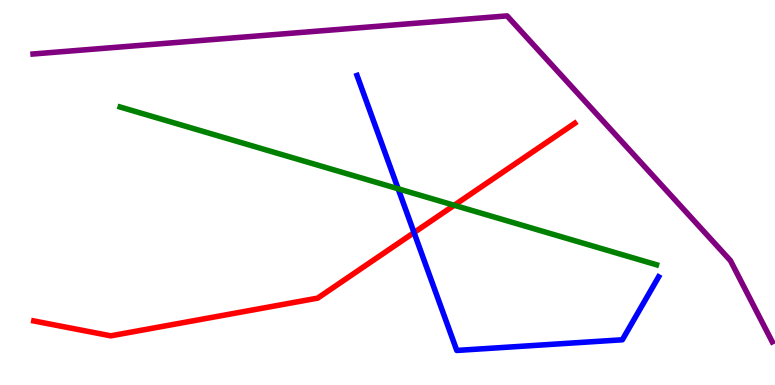[{'lines': ['blue', 'red'], 'intersections': [{'x': 5.34, 'y': 3.96}]}, {'lines': ['green', 'red'], 'intersections': [{'x': 5.86, 'y': 4.67}]}, {'lines': ['purple', 'red'], 'intersections': []}, {'lines': ['blue', 'green'], 'intersections': [{'x': 5.14, 'y': 5.1}]}, {'lines': ['blue', 'purple'], 'intersections': []}, {'lines': ['green', 'purple'], 'intersections': []}]